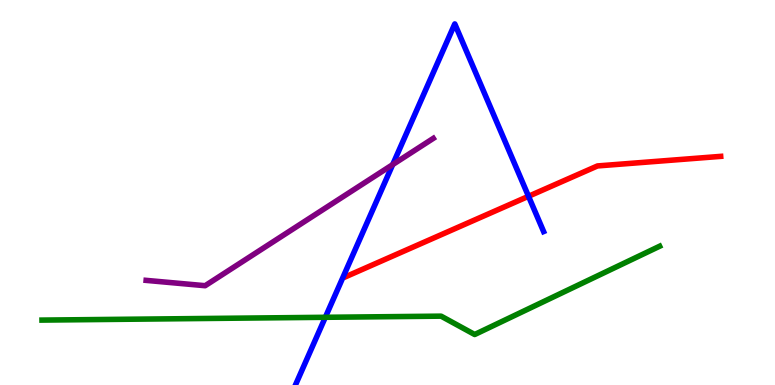[{'lines': ['blue', 'red'], 'intersections': [{'x': 6.82, 'y': 4.9}]}, {'lines': ['green', 'red'], 'intersections': []}, {'lines': ['purple', 'red'], 'intersections': []}, {'lines': ['blue', 'green'], 'intersections': [{'x': 4.2, 'y': 1.76}]}, {'lines': ['blue', 'purple'], 'intersections': [{'x': 5.07, 'y': 5.72}]}, {'lines': ['green', 'purple'], 'intersections': []}]